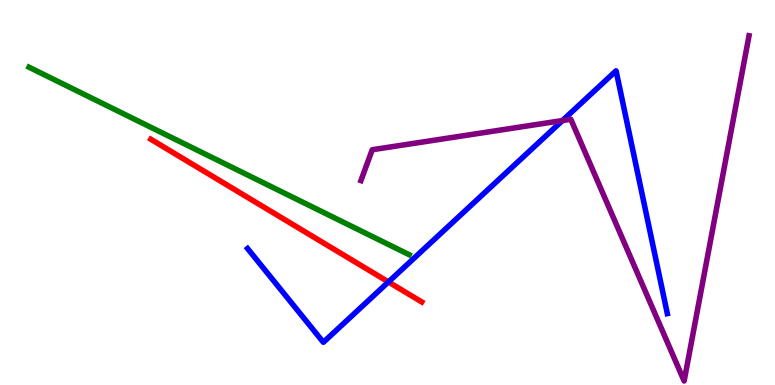[{'lines': ['blue', 'red'], 'intersections': [{'x': 5.01, 'y': 2.68}]}, {'lines': ['green', 'red'], 'intersections': []}, {'lines': ['purple', 'red'], 'intersections': []}, {'lines': ['blue', 'green'], 'intersections': []}, {'lines': ['blue', 'purple'], 'intersections': [{'x': 7.26, 'y': 6.87}]}, {'lines': ['green', 'purple'], 'intersections': []}]